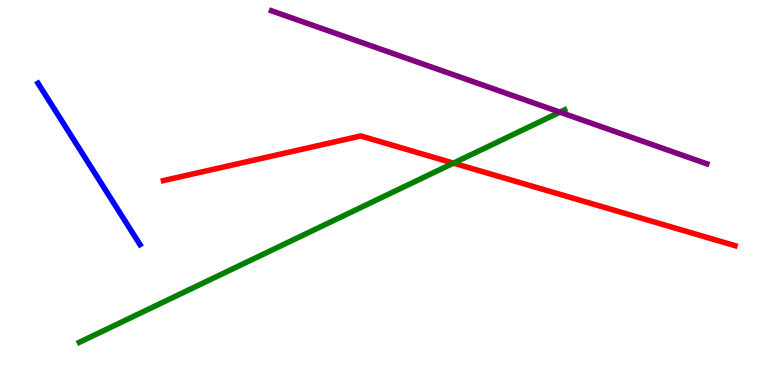[{'lines': ['blue', 'red'], 'intersections': []}, {'lines': ['green', 'red'], 'intersections': [{'x': 5.85, 'y': 5.76}]}, {'lines': ['purple', 'red'], 'intersections': []}, {'lines': ['blue', 'green'], 'intersections': []}, {'lines': ['blue', 'purple'], 'intersections': []}, {'lines': ['green', 'purple'], 'intersections': [{'x': 7.22, 'y': 7.09}]}]